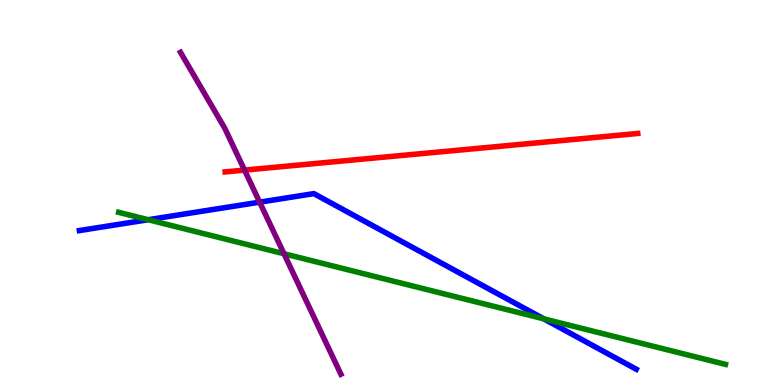[{'lines': ['blue', 'red'], 'intersections': []}, {'lines': ['green', 'red'], 'intersections': []}, {'lines': ['purple', 'red'], 'intersections': [{'x': 3.16, 'y': 5.58}]}, {'lines': ['blue', 'green'], 'intersections': [{'x': 1.91, 'y': 4.29}, {'x': 7.02, 'y': 1.72}]}, {'lines': ['blue', 'purple'], 'intersections': [{'x': 3.35, 'y': 4.75}]}, {'lines': ['green', 'purple'], 'intersections': [{'x': 3.66, 'y': 3.41}]}]